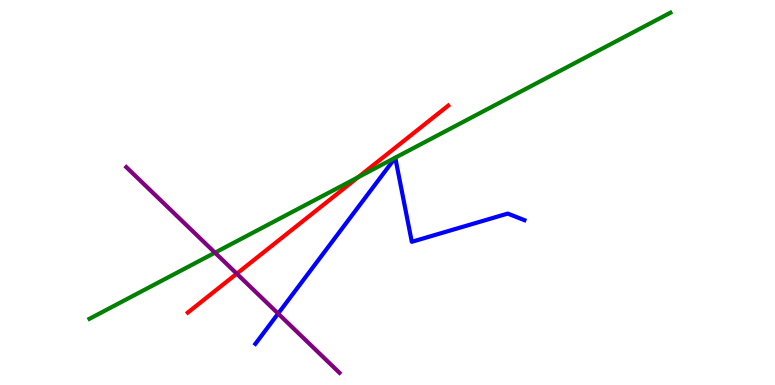[{'lines': ['blue', 'red'], 'intersections': []}, {'lines': ['green', 'red'], 'intersections': [{'x': 4.62, 'y': 5.4}]}, {'lines': ['purple', 'red'], 'intersections': [{'x': 3.05, 'y': 2.89}]}, {'lines': ['blue', 'green'], 'intersections': []}, {'lines': ['blue', 'purple'], 'intersections': [{'x': 3.59, 'y': 1.85}]}, {'lines': ['green', 'purple'], 'intersections': [{'x': 2.77, 'y': 3.44}]}]